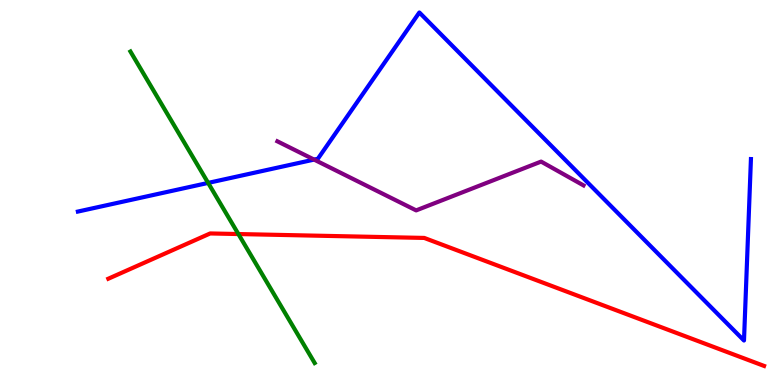[{'lines': ['blue', 'red'], 'intersections': []}, {'lines': ['green', 'red'], 'intersections': [{'x': 3.08, 'y': 3.92}]}, {'lines': ['purple', 'red'], 'intersections': []}, {'lines': ['blue', 'green'], 'intersections': [{'x': 2.69, 'y': 5.25}]}, {'lines': ['blue', 'purple'], 'intersections': [{'x': 4.05, 'y': 5.85}]}, {'lines': ['green', 'purple'], 'intersections': []}]